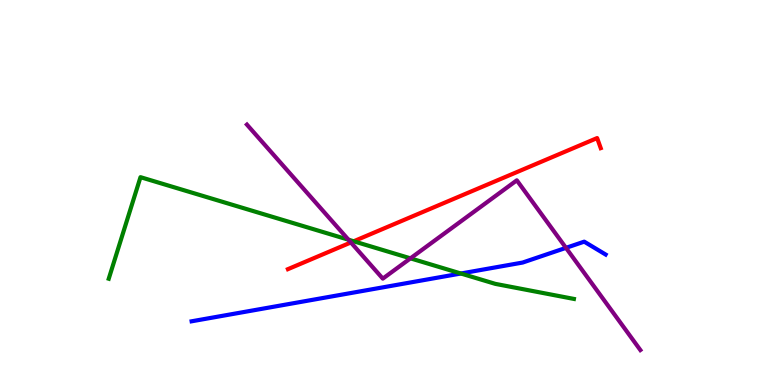[{'lines': ['blue', 'red'], 'intersections': []}, {'lines': ['green', 'red'], 'intersections': [{'x': 4.56, 'y': 3.73}]}, {'lines': ['purple', 'red'], 'intersections': [{'x': 4.53, 'y': 3.7}]}, {'lines': ['blue', 'green'], 'intersections': [{'x': 5.95, 'y': 2.9}]}, {'lines': ['blue', 'purple'], 'intersections': [{'x': 7.3, 'y': 3.56}]}, {'lines': ['green', 'purple'], 'intersections': [{'x': 4.5, 'y': 3.77}, {'x': 5.3, 'y': 3.29}]}]